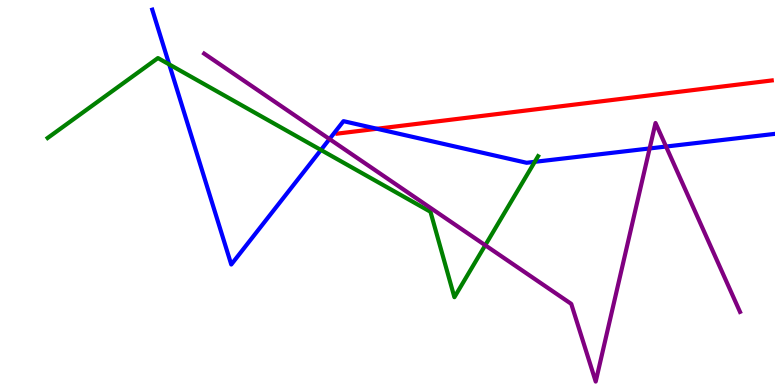[{'lines': ['blue', 'red'], 'intersections': [{'x': 4.86, 'y': 6.66}]}, {'lines': ['green', 'red'], 'intersections': []}, {'lines': ['purple', 'red'], 'intersections': []}, {'lines': ['blue', 'green'], 'intersections': [{'x': 2.18, 'y': 8.33}, {'x': 4.14, 'y': 6.1}, {'x': 6.9, 'y': 5.8}]}, {'lines': ['blue', 'purple'], 'intersections': [{'x': 4.25, 'y': 6.39}, {'x': 8.38, 'y': 6.14}, {'x': 8.59, 'y': 6.19}]}, {'lines': ['green', 'purple'], 'intersections': [{'x': 6.26, 'y': 3.63}]}]